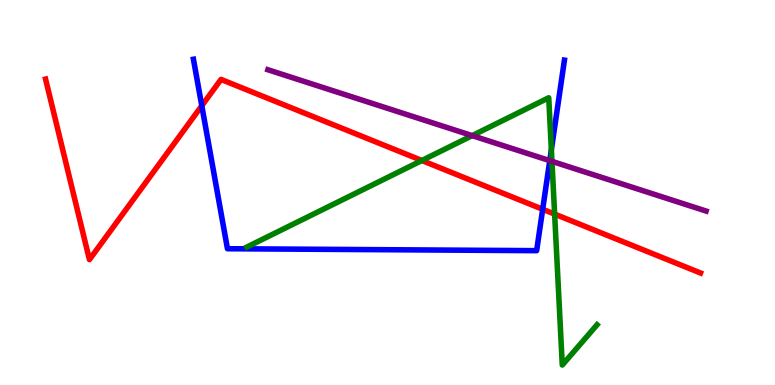[{'lines': ['blue', 'red'], 'intersections': [{'x': 2.6, 'y': 7.25}, {'x': 7.0, 'y': 4.56}]}, {'lines': ['green', 'red'], 'intersections': [{'x': 5.44, 'y': 5.83}, {'x': 7.16, 'y': 4.44}]}, {'lines': ['purple', 'red'], 'intersections': []}, {'lines': ['blue', 'green'], 'intersections': [{'x': 7.11, 'y': 6.11}]}, {'lines': ['blue', 'purple'], 'intersections': [{'x': 7.09, 'y': 5.83}]}, {'lines': ['green', 'purple'], 'intersections': [{'x': 6.09, 'y': 6.48}, {'x': 7.12, 'y': 5.81}]}]